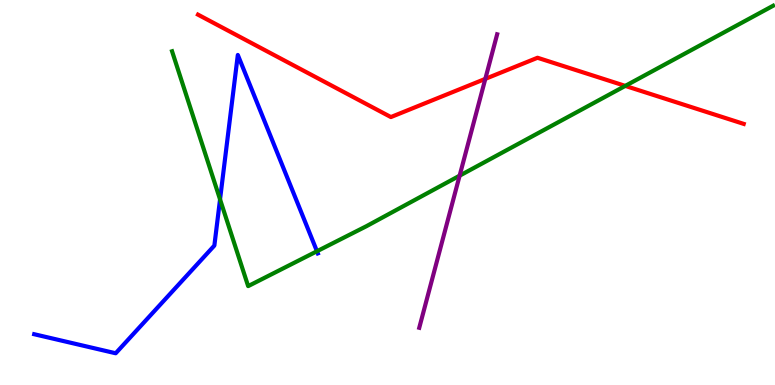[{'lines': ['blue', 'red'], 'intersections': []}, {'lines': ['green', 'red'], 'intersections': [{'x': 8.07, 'y': 7.77}]}, {'lines': ['purple', 'red'], 'intersections': [{'x': 6.26, 'y': 7.95}]}, {'lines': ['blue', 'green'], 'intersections': [{'x': 2.84, 'y': 4.82}, {'x': 4.09, 'y': 3.47}]}, {'lines': ['blue', 'purple'], 'intersections': []}, {'lines': ['green', 'purple'], 'intersections': [{'x': 5.93, 'y': 5.44}]}]